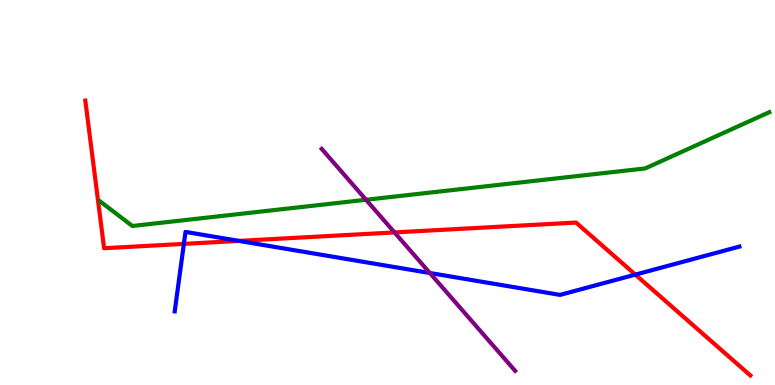[{'lines': ['blue', 'red'], 'intersections': [{'x': 2.37, 'y': 3.67}, {'x': 3.08, 'y': 3.74}, {'x': 8.2, 'y': 2.87}]}, {'lines': ['green', 'red'], 'intersections': []}, {'lines': ['purple', 'red'], 'intersections': [{'x': 5.09, 'y': 3.96}]}, {'lines': ['blue', 'green'], 'intersections': []}, {'lines': ['blue', 'purple'], 'intersections': [{'x': 5.55, 'y': 2.91}]}, {'lines': ['green', 'purple'], 'intersections': [{'x': 4.72, 'y': 4.81}]}]